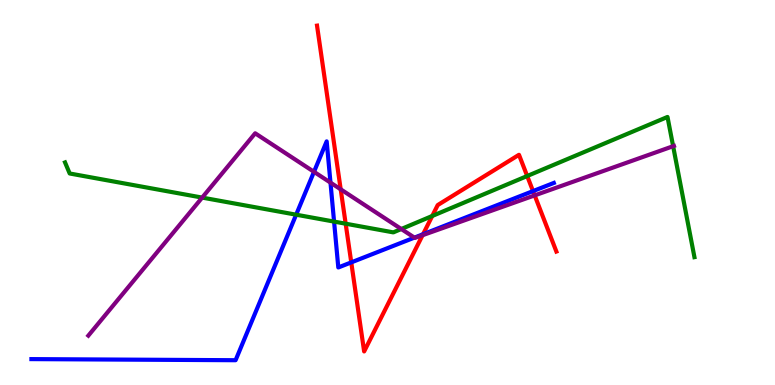[{'lines': ['blue', 'red'], 'intersections': [{'x': 4.53, 'y': 3.18}, {'x': 5.46, 'y': 3.92}, {'x': 6.88, 'y': 5.04}]}, {'lines': ['green', 'red'], 'intersections': [{'x': 4.46, 'y': 4.19}, {'x': 5.58, 'y': 4.39}, {'x': 6.8, 'y': 5.43}]}, {'lines': ['purple', 'red'], 'intersections': [{'x': 4.4, 'y': 5.08}, {'x': 5.45, 'y': 3.89}, {'x': 6.9, 'y': 4.93}]}, {'lines': ['blue', 'green'], 'intersections': [{'x': 3.82, 'y': 4.42}, {'x': 4.31, 'y': 4.24}]}, {'lines': ['blue', 'purple'], 'intersections': [{'x': 4.05, 'y': 5.54}, {'x': 4.26, 'y': 5.26}, {'x': 5.35, 'y': 3.83}]}, {'lines': ['green', 'purple'], 'intersections': [{'x': 2.61, 'y': 4.87}, {'x': 5.18, 'y': 4.05}, {'x': 8.69, 'y': 6.2}]}]